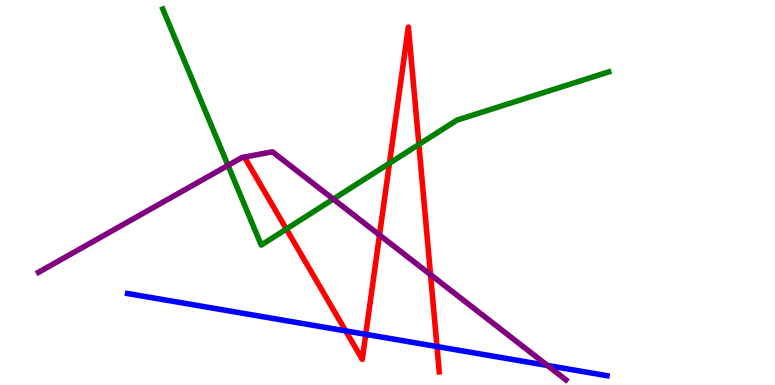[{'lines': ['blue', 'red'], 'intersections': [{'x': 4.46, 'y': 1.41}, {'x': 4.72, 'y': 1.32}, {'x': 5.64, 'y': 0.999}]}, {'lines': ['green', 'red'], 'intersections': [{'x': 3.69, 'y': 4.05}, {'x': 5.03, 'y': 5.76}, {'x': 5.4, 'y': 6.25}]}, {'lines': ['purple', 'red'], 'intersections': [{'x': 4.9, 'y': 3.9}, {'x': 5.56, 'y': 2.87}]}, {'lines': ['blue', 'green'], 'intersections': []}, {'lines': ['blue', 'purple'], 'intersections': [{'x': 7.06, 'y': 0.507}]}, {'lines': ['green', 'purple'], 'intersections': [{'x': 2.94, 'y': 5.7}, {'x': 4.3, 'y': 4.83}]}]